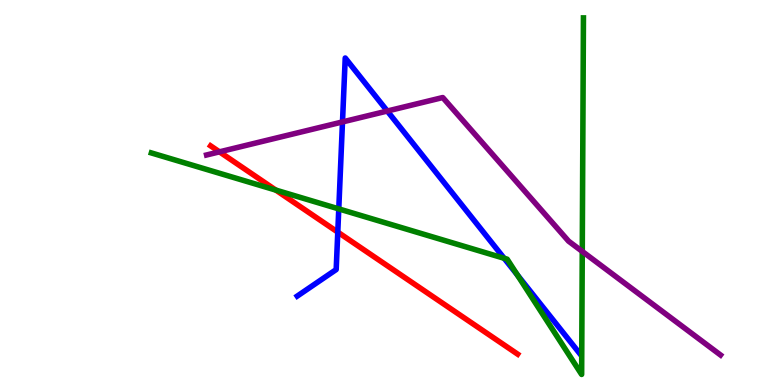[{'lines': ['blue', 'red'], 'intersections': [{'x': 4.36, 'y': 3.97}]}, {'lines': ['green', 'red'], 'intersections': [{'x': 3.56, 'y': 5.06}]}, {'lines': ['purple', 'red'], 'intersections': [{'x': 2.83, 'y': 6.06}]}, {'lines': ['blue', 'green'], 'intersections': [{'x': 4.37, 'y': 4.57}, {'x': 6.5, 'y': 3.29}, {'x': 6.67, 'y': 2.86}]}, {'lines': ['blue', 'purple'], 'intersections': [{'x': 4.42, 'y': 6.83}, {'x': 5.0, 'y': 7.12}]}, {'lines': ['green', 'purple'], 'intersections': [{'x': 7.51, 'y': 3.47}]}]